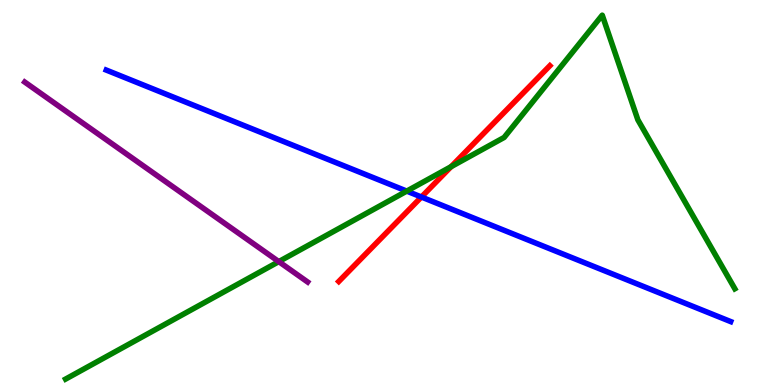[{'lines': ['blue', 'red'], 'intersections': [{'x': 5.44, 'y': 4.88}]}, {'lines': ['green', 'red'], 'intersections': [{'x': 5.82, 'y': 5.67}]}, {'lines': ['purple', 'red'], 'intersections': []}, {'lines': ['blue', 'green'], 'intersections': [{'x': 5.25, 'y': 5.04}]}, {'lines': ['blue', 'purple'], 'intersections': []}, {'lines': ['green', 'purple'], 'intersections': [{'x': 3.6, 'y': 3.2}]}]